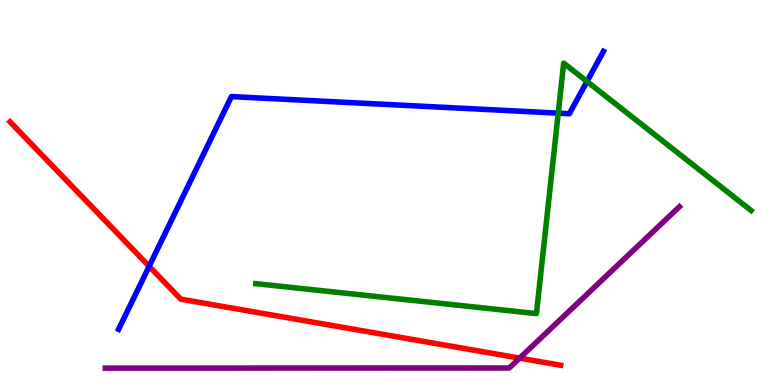[{'lines': ['blue', 'red'], 'intersections': [{'x': 1.92, 'y': 3.08}]}, {'lines': ['green', 'red'], 'intersections': []}, {'lines': ['purple', 'red'], 'intersections': [{'x': 6.71, 'y': 0.698}]}, {'lines': ['blue', 'green'], 'intersections': [{'x': 7.2, 'y': 7.06}, {'x': 7.57, 'y': 7.88}]}, {'lines': ['blue', 'purple'], 'intersections': []}, {'lines': ['green', 'purple'], 'intersections': []}]